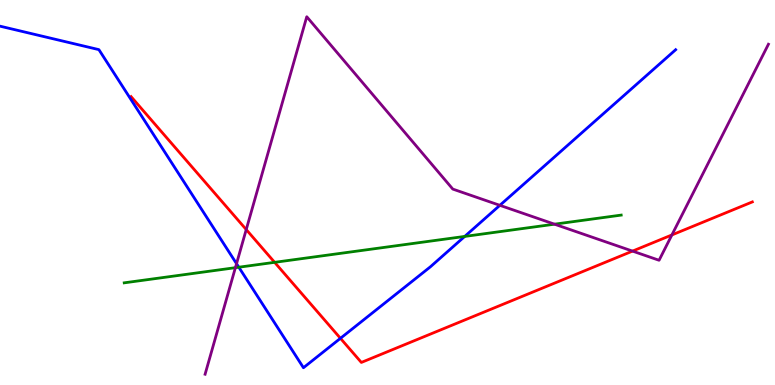[{'lines': ['blue', 'red'], 'intersections': [{'x': 4.39, 'y': 1.21}]}, {'lines': ['green', 'red'], 'intersections': [{'x': 3.54, 'y': 3.19}]}, {'lines': ['purple', 'red'], 'intersections': [{'x': 3.18, 'y': 4.04}, {'x': 8.16, 'y': 3.48}, {'x': 8.67, 'y': 3.9}]}, {'lines': ['blue', 'green'], 'intersections': [{'x': 3.08, 'y': 3.06}, {'x': 6.0, 'y': 3.86}]}, {'lines': ['blue', 'purple'], 'intersections': [{'x': 3.05, 'y': 3.15}, {'x': 6.45, 'y': 4.67}]}, {'lines': ['green', 'purple'], 'intersections': [{'x': 3.04, 'y': 3.05}, {'x': 7.16, 'y': 4.18}]}]